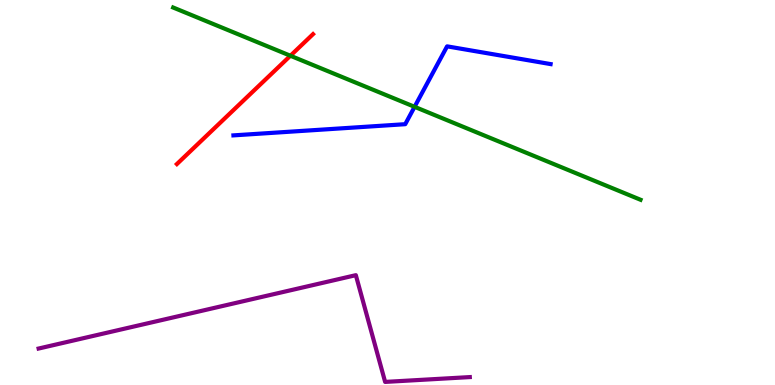[{'lines': ['blue', 'red'], 'intersections': []}, {'lines': ['green', 'red'], 'intersections': [{'x': 3.75, 'y': 8.55}]}, {'lines': ['purple', 'red'], 'intersections': []}, {'lines': ['blue', 'green'], 'intersections': [{'x': 5.35, 'y': 7.23}]}, {'lines': ['blue', 'purple'], 'intersections': []}, {'lines': ['green', 'purple'], 'intersections': []}]